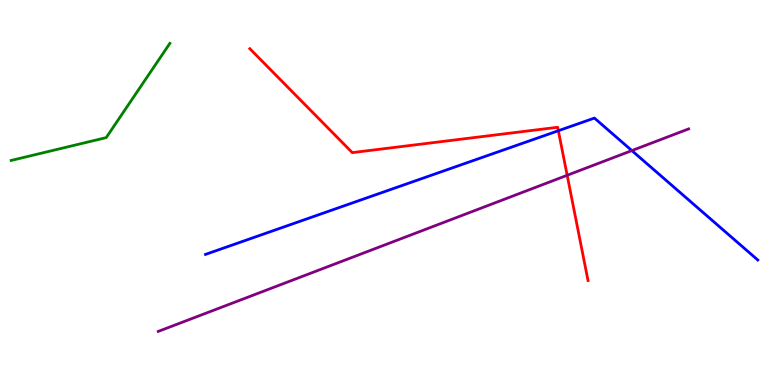[{'lines': ['blue', 'red'], 'intersections': [{'x': 7.2, 'y': 6.6}]}, {'lines': ['green', 'red'], 'intersections': []}, {'lines': ['purple', 'red'], 'intersections': [{'x': 7.32, 'y': 5.45}]}, {'lines': ['blue', 'green'], 'intersections': []}, {'lines': ['blue', 'purple'], 'intersections': [{'x': 8.15, 'y': 6.09}]}, {'lines': ['green', 'purple'], 'intersections': []}]